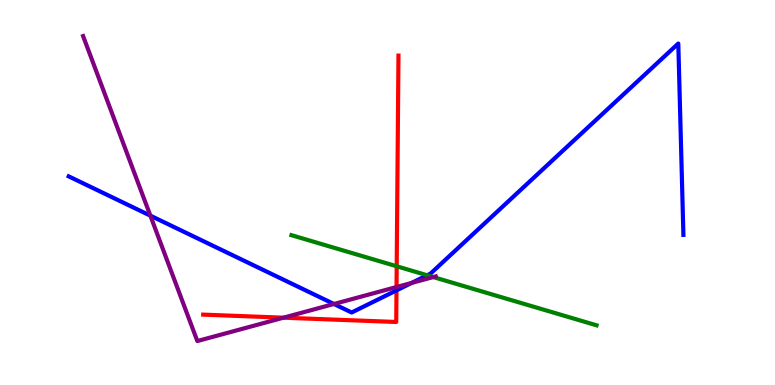[{'lines': ['blue', 'red'], 'intersections': [{'x': 5.12, 'y': 2.46}]}, {'lines': ['green', 'red'], 'intersections': [{'x': 5.12, 'y': 3.08}]}, {'lines': ['purple', 'red'], 'intersections': [{'x': 3.66, 'y': 1.75}, {'x': 5.12, 'y': 2.54}]}, {'lines': ['blue', 'green'], 'intersections': [{'x': 5.51, 'y': 2.85}]}, {'lines': ['blue', 'purple'], 'intersections': [{'x': 1.94, 'y': 4.4}, {'x': 4.31, 'y': 2.1}, {'x': 5.31, 'y': 2.65}]}, {'lines': ['green', 'purple'], 'intersections': [{'x': 5.59, 'y': 2.8}]}]